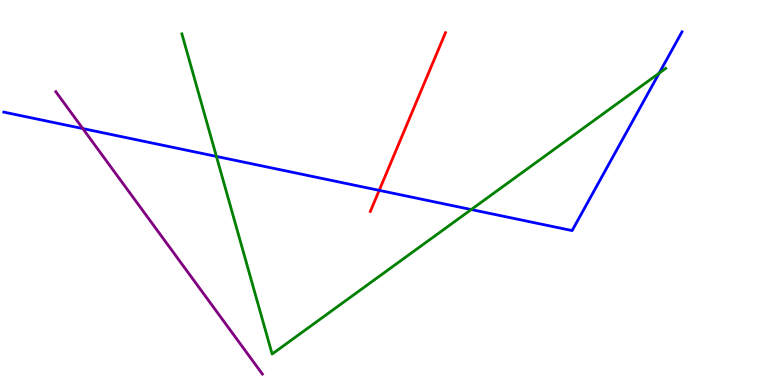[{'lines': ['blue', 'red'], 'intersections': [{'x': 4.89, 'y': 5.06}]}, {'lines': ['green', 'red'], 'intersections': []}, {'lines': ['purple', 'red'], 'intersections': []}, {'lines': ['blue', 'green'], 'intersections': [{'x': 2.79, 'y': 5.94}, {'x': 6.08, 'y': 4.56}, {'x': 8.51, 'y': 8.1}]}, {'lines': ['blue', 'purple'], 'intersections': [{'x': 1.07, 'y': 6.66}]}, {'lines': ['green', 'purple'], 'intersections': []}]